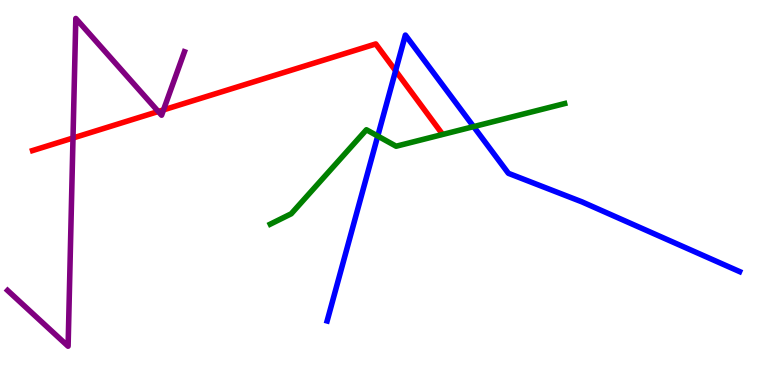[{'lines': ['blue', 'red'], 'intersections': [{'x': 5.1, 'y': 8.16}]}, {'lines': ['green', 'red'], 'intersections': []}, {'lines': ['purple', 'red'], 'intersections': [{'x': 0.942, 'y': 6.42}, {'x': 2.04, 'y': 7.1}, {'x': 2.11, 'y': 7.15}]}, {'lines': ['blue', 'green'], 'intersections': [{'x': 4.87, 'y': 6.47}, {'x': 6.11, 'y': 6.71}]}, {'lines': ['blue', 'purple'], 'intersections': []}, {'lines': ['green', 'purple'], 'intersections': []}]